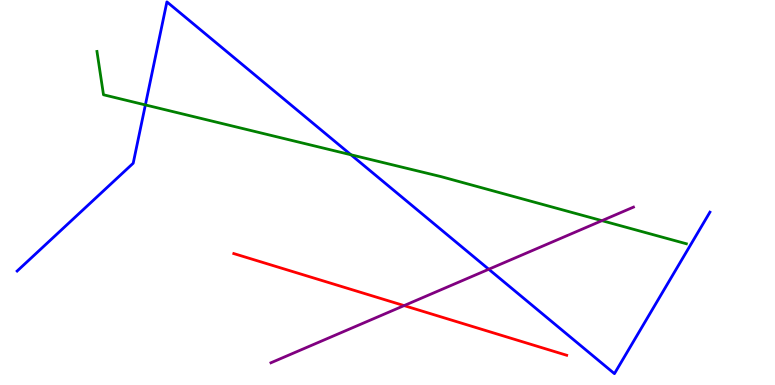[{'lines': ['blue', 'red'], 'intersections': []}, {'lines': ['green', 'red'], 'intersections': []}, {'lines': ['purple', 'red'], 'intersections': [{'x': 5.21, 'y': 2.06}]}, {'lines': ['blue', 'green'], 'intersections': [{'x': 1.88, 'y': 7.27}, {'x': 4.53, 'y': 5.98}]}, {'lines': ['blue', 'purple'], 'intersections': [{'x': 6.31, 'y': 3.01}]}, {'lines': ['green', 'purple'], 'intersections': [{'x': 7.77, 'y': 4.27}]}]